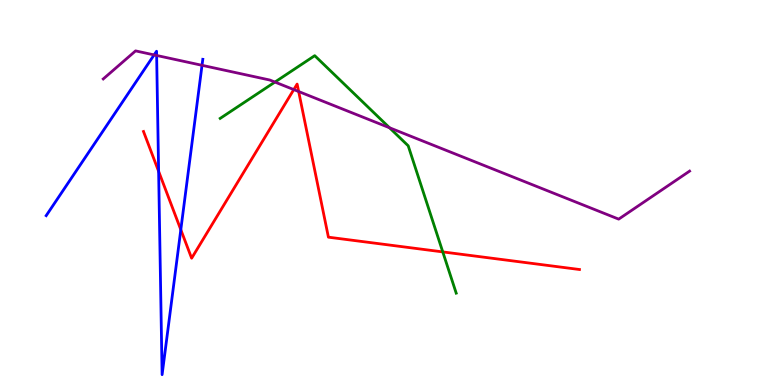[{'lines': ['blue', 'red'], 'intersections': [{'x': 2.05, 'y': 5.55}, {'x': 2.33, 'y': 4.03}]}, {'lines': ['green', 'red'], 'intersections': [{'x': 5.71, 'y': 3.46}]}, {'lines': ['purple', 'red'], 'intersections': [{'x': 3.79, 'y': 7.67}, {'x': 3.85, 'y': 7.62}]}, {'lines': ['blue', 'green'], 'intersections': []}, {'lines': ['blue', 'purple'], 'intersections': [{'x': 1.99, 'y': 8.57}, {'x': 2.02, 'y': 8.56}, {'x': 2.61, 'y': 8.3}]}, {'lines': ['green', 'purple'], 'intersections': [{'x': 3.55, 'y': 7.87}, {'x': 5.03, 'y': 6.68}]}]